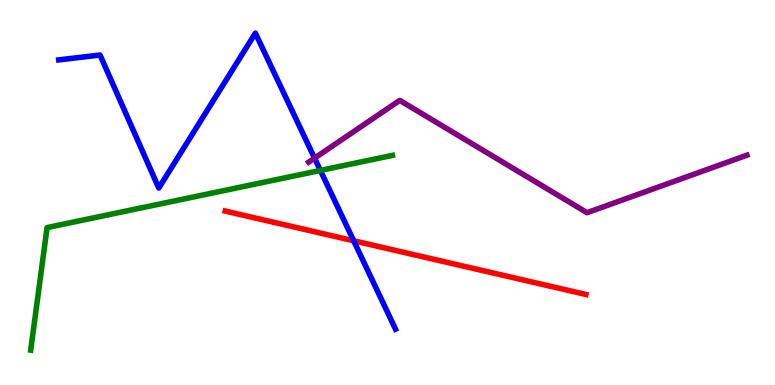[{'lines': ['blue', 'red'], 'intersections': [{'x': 4.56, 'y': 3.75}]}, {'lines': ['green', 'red'], 'intersections': []}, {'lines': ['purple', 'red'], 'intersections': []}, {'lines': ['blue', 'green'], 'intersections': [{'x': 4.13, 'y': 5.57}]}, {'lines': ['blue', 'purple'], 'intersections': [{'x': 4.06, 'y': 5.89}]}, {'lines': ['green', 'purple'], 'intersections': []}]